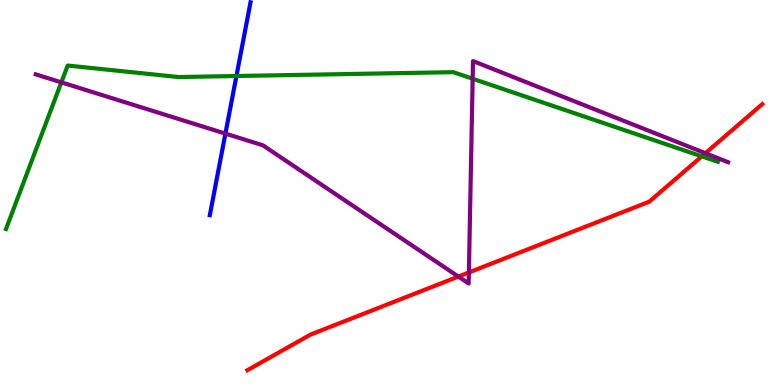[{'lines': ['blue', 'red'], 'intersections': []}, {'lines': ['green', 'red'], 'intersections': [{'x': 9.06, 'y': 5.94}]}, {'lines': ['purple', 'red'], 'intersections': [{'x': 5.91, 'y': 2.82}, {'x': 6.05, 'y': 2.92}, {'x': 9.1, 'y': 6.02}]}, {'lines': ['blue', 'green'], 'intersections': [{'x': 3.05, 'y': 8.03}]}, {'lines': ['blue', 'purple'], 'intersections': [{'x': 2.91, 'y': 6.53}]}, {'lines': ['green', 'purple'], 'intersections': [{'x': 0.792, 'y': 7.86}, {'x': 6.1, 'y': 7.95}]}]